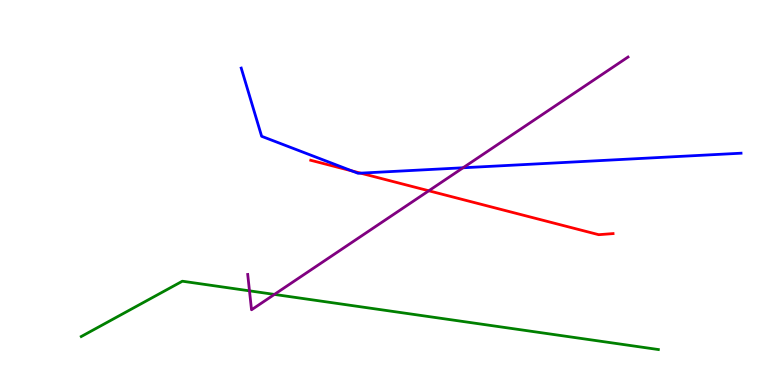[{'lines': ['blue', 'red'], 'intersections': [{'x': 4.54, 'y': 5.56}, {'x': 4.65, 'y': 5.5}]}, {'lines': ['green', 'red'], 'intersections': []}, {'lines': ['purple', 'red'], 'intersections': [{'x': 5.53, 'y': 5.04}]}, {'lines': ['blue', 'green'], 'intersections': []}, {'lines': ['blue', 'purple'], 'intersections': [{'x': 5.98, 'y': 5.64}]}, {'lines': ['green', 'purple'], 'intersections': [{'x': 3.22, 'y': 2.45}, {'x': 3.54, 'y': 2.35}]}]